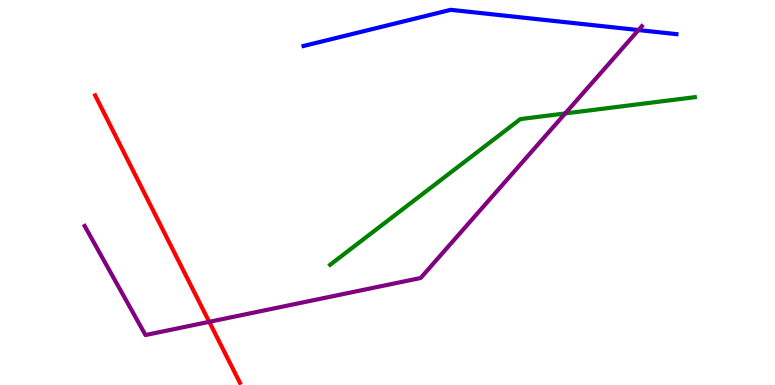[{'lines': ['blue', 'red'], 'intersections': []}, {'lines': ['green', 'red'], 'intersections': []}, {'lines': ['purple', 'red'], 'intersections': [{'x': 2.7, 'y': 1.64}]}, {'lines': ['blue', 'green'], 'intersections': []}, {'lines': ['blue', 'purple'], 'intersections': [{'x': 8.24, 'y': 9.22}]}, {'lines': ['green', 'purple'], 'intersections': [{'x': 7.29, 'y': 7.05}]}]